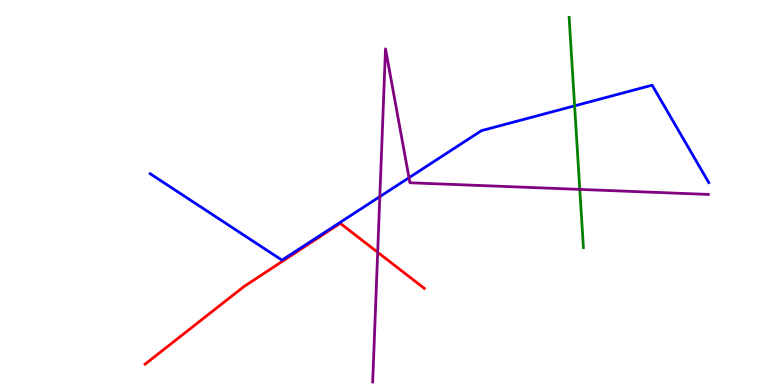[{'lines': ['blue', 'red'], 'intersections': []}, {'lines': ['green', 'red'], 'intersections': []}, {'lines': ['purple', 'red'], 'intersections': [{'x': 4.87, 'y': 3.45}]}, {'lines': ['blue', 'green'], 'intersections': [{'x': 7.41, 'y': 7.25}]}, {'lines': ['blue', 'purple'], 'intersections': [{'x': 4.9, 'y': 4.89}, {'x': 5.28, 'y': 5.38}]}, {'lines': ['green', 'purple'], 'intersections': [{'x': 7.48, 'y': 5.08}]}]